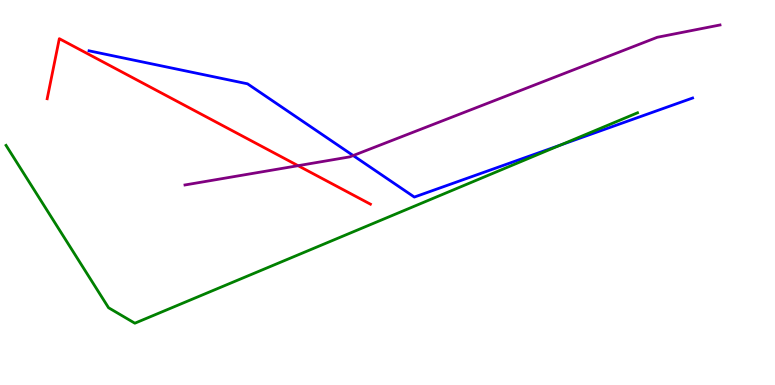[{'lines': ['blue', 'red'], 'intersections': []}, {'lines': ['green', 'red'], 'intersections': []}, {'lines': ['purple', 'red'], 'intersections': [{'x': 3.85, 'y': 5.7}]}, {'lines': ['blue', 'green'], 'intersections': [{'x': 7.23, 'y': 6.23}]}, {'lines': ['blue', 'purple'], 'intersections': [{'x': 4.56, 'y': 5.96}]}, {'lines': ['green', 'purple'], 'intersections': []}]